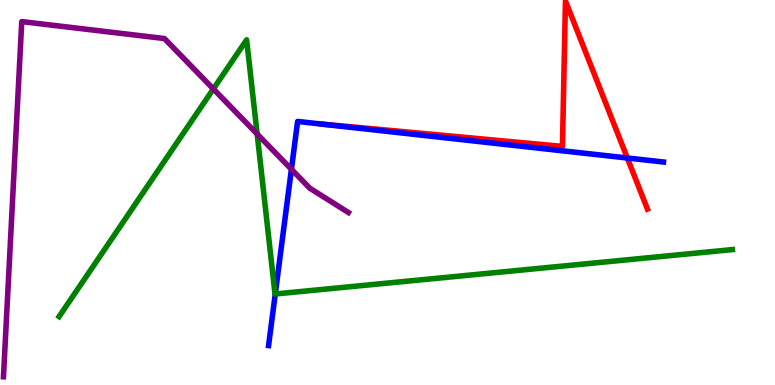[{'lines': ['blue', 'red'], 'intersections': [{'x': 8.09, 'y': 5.9}]}, {'lines': ['green', 'red'], 'intersections': []}, {'lines': ['purple', 'red'], 'intersections': []}, {'lines': ['blue', 'green'], 'intersections': [{'x': 3.55, 'y': 2.36}]}, {'lines': ['blue', 'purple'], 'intersections': [{'x': 3.76, 'y': 5.6}]}, {'lines': ['green', 'purple'], 'intersections': [{'x': 2.75, 'y': 7.69}, {'x': 3.32, 'y': 6.52}]}]